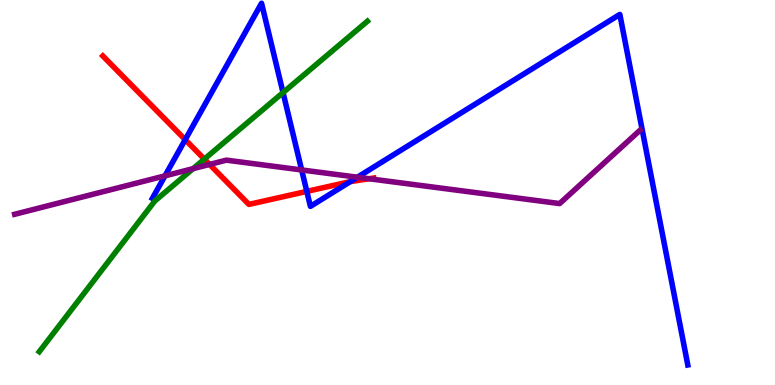[{'lines': ['blue', 'red'], 'intersections': [{'x': 2.39, 'y': 6.37}, {'x': 3.96, 'y': 5.03}, {'x': 4.52, 'y': 5.28}]}, {'lines': ['green', 'red'], 'intersections': [{'x': 2.64, 'y': 5.87}]}, {'lines': ['purple', 'red'], 'intersections': [{'x': 2.7, 'y': 5.73}, {'x': 4.76, 'y': 5.36}]}, {'lines': ['blue', 'green'], 'intersections': [{'x': 3.65, 'y': 7.6}]}, {'lines': ['blue', 'purple'], 'intersections': [{'x': 2.13, 'y': 5.43}, {'x': 3.89, 'y': 5.59}, {'x': 4.61, 'y': 5.4}]}, {'lines': ['green', 'purple'], 'intersections': [{'x': 2.49, 'y': 5.62}]}]